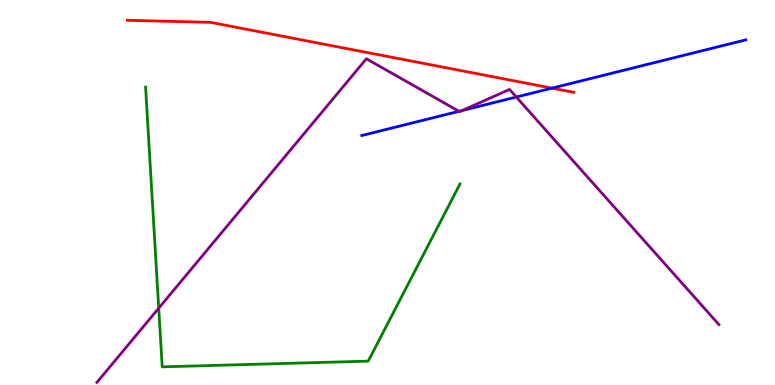[{'lines': ['blue', 'red'], 'intersections': [{'x': 7.12, 'y': 7.71}]}, {'lines': ['green', 'red'], 'intersections': []}, {'lines': ['purple', 'red'], 'intersections': []}, {'lines': ['blue', 'green'], 'intersections': []}, {'lines': ['blue', 'purple'], 'intersections': [{'x': 5.92, 'y': 7.11}, {'x': 5.96, 'y': 7.13}, {'x': 6.66, 'y': 7.48}]}, {'lines': ['green', 'purple'], 'intersections': [{'x': 2.05, 'y': 1.99}]}]